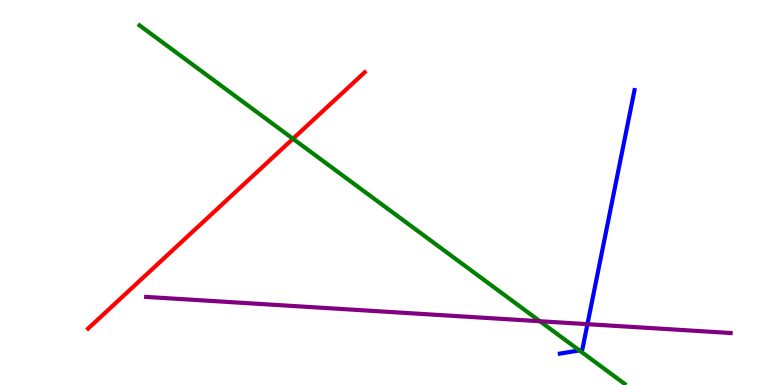[{'lines': ['blue', 'red'], 'intersections': []}, {'lines': ['green', 'red'], 'intersections': [{'x': 3.78, 'y': 6.4}]}, {'lines': ['purple', 'red'], 'intersections': []}, {'lines': ['blue', 'green'], 'intersections': [{'x': 7.48, 'y': 0.899}]}, {'lines': ['blue', 'purple'], 'intersections': [{'x': 7.58, 'y': 1.58}]}, {'lines': ['green', 'purple'], 'intersections': [{'x': 6.97, 'y': 1.66}]}]